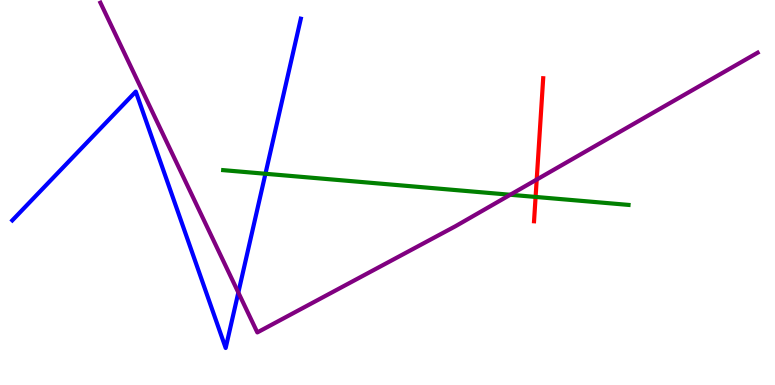[{'lines': ['blue', 'red'], 'intersections': []}, {'lines': ['green', 'red'], 'intersections': [{'x': 6.91, 'y': 4.88}]}, {'lines': ['purple', 'red'], 'intersections': [{'x': 6.93, 'y': 5.34}]}, {'lines': ['blue', 'green'], 'intersections': [{'x': 3.43, 'y': 5.49}]}, {'lines': ['blue', 'purple'], 'intersections': [{'x': 3.08, 'y': 2.4}]}, {'lines': ['green', 'purple'], 'intersections': [{'x': 6.58, 'y': 4.94}]}]